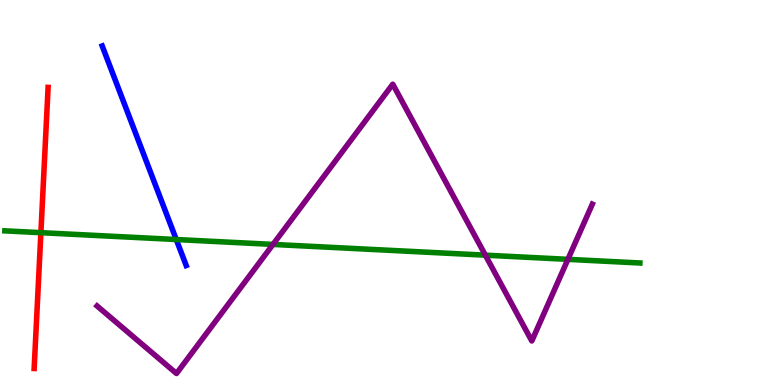[{'lines': ['blue', 'red'], 'intersections': []}, {'lines': ['green', 'red'], 'intersections': [{'x': 0.528, 'y': 3.96}]}, {'lines': ['purple', 'red'], 'intersections': []}, {'lines': ['blue', 'green'], 'intersections': [{'x': 2.27, 'y': 3.78}]}, {'lines': ['blue', 'purple'], 'intersections': []}, {'lines': ['green', 'purple'], 'intersections': [{'x': 3.52, 'y': 3.65}, {'x': 6.26, 'y': 3.37}, {'x': 7.33, 'y': 3.26}]}]